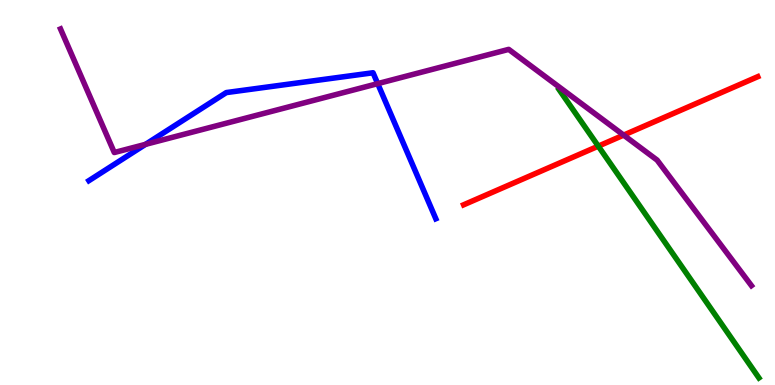[{'lines': ['blue', 'red'], 'intersections': []}, {'lines': ['green', 'red'], 'intersections': [{'x': 7.72, 'y': 6.2}]}, {'lines': ['purple', 'red'], 'intersections': [{'x': 8.05, 'y': 6.49}]}, {'lines': ['blue', 'green'], 'intersections': []}, {'lines': ['blue', 'purple'], 'intersections': [{'x': 1.88, 'y': 6.25}, {'x': 4.87, 'y': 7.83}]}, {'lines': ['green', 'purple'], 'intersections': []}]